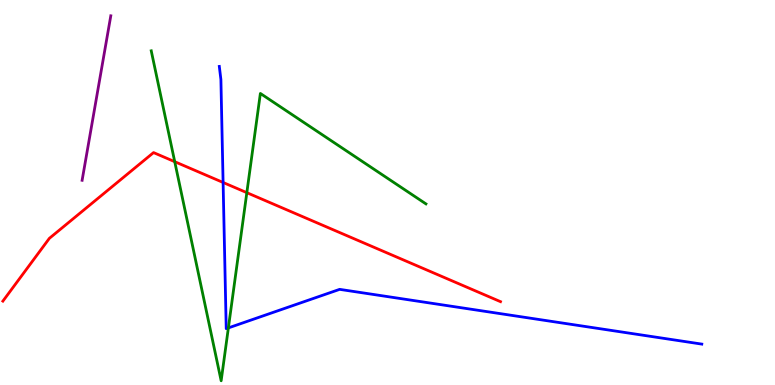[{'lines': ['blue', 'red'], 'intersections': [{'x': 2.88, 'y': 5.26}]}, {'lines': ['green', 'red'], 'intersections': [{'x': 2.25, 'y': 5.8}, {'x': 3.18, 'y': 5.0}]}, {'lines': ['purple', 'red'], 'intersections': []}, {'lines': ['blue', 'green'], 'intersections': [{'x': 2.95, 'y': 1.48}]}, {'lines': ['blue', 'purple'], 'intersections': []}, {'lines': ['green', 'purple'], 'intersections': []}]